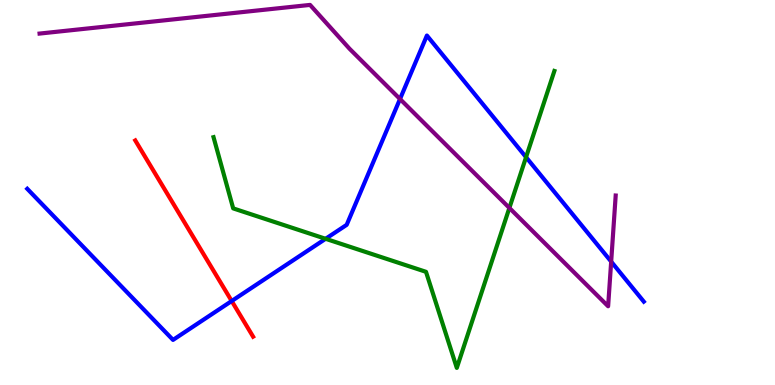[{'lines': ['blue', 'red'], 'intersections': [{'x': 2.99, 'y': 2.18}]}, {'lines': ['green', 'red'], 'intersections': []}, {'lines': ['purple', 'red'], 'intersections': []}, {'lines': ['blue', 'green'], 'intersections': [{'x': 4.2, 'y': 3.8}, {'x': 6.79, 'y': 5.92}]}, {'lines': ['blue', 'purple'], 'intersections': [{'x': 5.16, 'y': 7.43}, {'x': 7.89, 'y': 3.21}]}, {'lines': ['green', 'purple'], 'intersections': [{'x': 6.57, 'y': 4.6}]}]